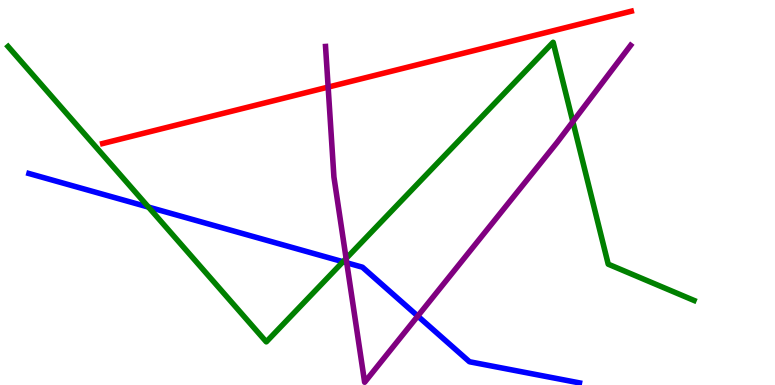[{'lines': ['blue', 'red'], 'intersections': []}, {'lines': ['green', 'red'], 'intersections': []}, {'lines': ['purple', 'red'], 'intersections': [{'x': 4.23, 'y': 7.74}]}, {'lines': ['blue', 'green'], 'intersections': [{'x': 1.92, 'y': 4.62}, {'x': 4.43, 'y': 3.2}]}, {'lines': ['blue', 'purple'], 'intersections': [{'x': 4.47, 'y': 3.17}, {'x': 5.39, 'y': 1.79}]}, {'lines': ['green', 'purple'], 'intersections': [{'x': 4.47, 'y': 3.29}, {'x': 7.39, 'y': 6.84}]}]